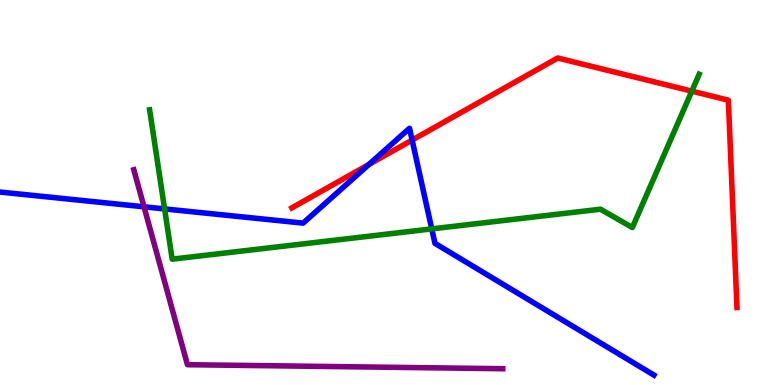[{'lines': ['blue', 'red'], 'intersections': [{'x': 4.76, 'y': 5.73}, {'x': 5.32, 'y': 6.36}]}, {'lines': ['green', 'red'], 'intersections': [{'x': 8.93, 'y': 7.63}]}, {'lines': ['purple', 'red'], 'intersections': []}, {'lines': ['blue', 'green'], 'intersections': [{'x': 2.12, 'y': 4.57}, {'x': 5.57, 'y': 4.05}]}, {'lines': ['blue', 'purple'], 'intersections': [{'x': 1.86, 'y': 4.63}]}, {'lines': ['green', 'purple'], 'intersections': []}]